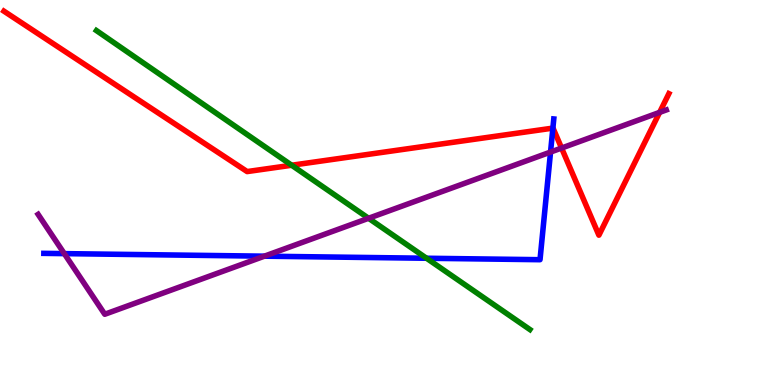[{'lines': ['blue', 'red'], 'intersections': [{'x': 7.13, 'y': 6.67}]}, {'lines': ['green', 'red'], 'intersections': [{'x': 3.76, 'y': 5.71}]}, {'lines': ['purple', 'red'], 'intersections': [{'x': 7.25, 'y': 6.15}, {'x': 8.51, 'y': 7.08}]}, {'lines': ['blue', 'green'], 'intersections': [{'x': 5.5, 'y': 3.29}]}, {'lines': ['blue', 'purple'], 'intersections': [{'x': 0.83, 'y': 3.41}, {'x': 3.41, 'y': 3.35}, {'x': 7.1, 'y': 6.05}]}, {'lines': ['green', 'purple'], 'intersections': [{'x': 4.76, 'y': 4.33}]}]